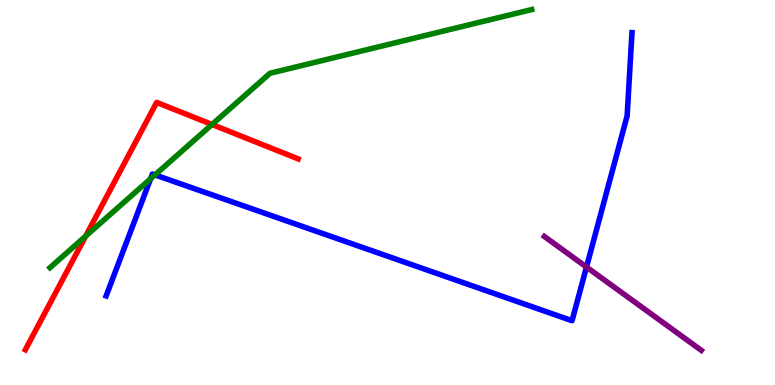[{'lines': ['blue', 'red'], 'intersections': []}, {'lines': ['green', 'red'], 'intersections': [{'x': 1.11, 'y': 3.87}, {'x': 2.74, 'y': 6.77}]}, {'lines': ['purple', 'red'], 'intersections': []}, {'lines': ['blue', 'green'], 'intersections': [{'x': 1.94, 'y': 5.36}, {'x': 2.0, 'y': 5.46}]}, {'lines': ['blue', 'purple'], 'intersections': [{'x': 7.57, 'y': 3.06}]}, {'lines': ['green', 'purple'], 'intersections': []}]